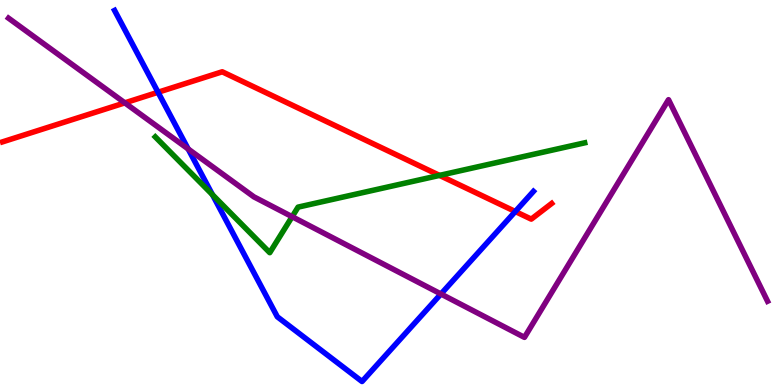[{'lines': ['blue', 'red'], 'intersections': [{'x': 2.04, 'y': 7.6}, {'x': 6.65, 'y': 4.51}]}, {'lines': ['green', 'red'], 'intersections': [{'x': 5.67, 'y': 5.44}]}, {'lines': ['purple', 'red'], 'intersections': [{'x': 1.61, 'y': 7.33}]}, {'lines': ['blue', 'green'], 'intersections': [{'x': 2.74, 'y': 4.94}]}, {'lines': ['blue', 'purple'], 'intersections': [{'x': 2.43, 'y': 6.13}, {'x': 5.69, 'y': 2.36}]}, {'lines': ['green', 'purple'], 'intersections': [{'x': 3.77, 'y': 4.37}]}]